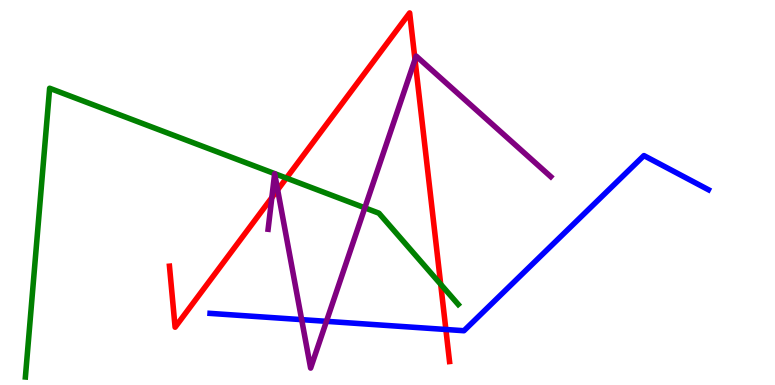[{'lines': ['blue', 'red'], 'intersections': [{'x': 5.75, 'y': 1.44}]}, {'lines': ['green', 'red'], 'intersections': [{'x': 3.7, 'y': 5.37}, {'x': 5.69, 'y': 2.62}]}, {'lines': ['purple', 'red'], 'intersections': [{'x': 3.51, 'y': 4.87}, {'x': 3.58, 'y': 5.07}, {'x': 5.35, 'y': 8.45}]}, {'lines': ['blue', 'green'], 'intersections': []}, {'lines': ['blue', 'purple'], 'intersections': [{'x': 3.89, 'y': 1.7}, {'x': 4.21, 'y': 1.65}]}, {'lines': ['green', 'purple'], 'intersections': [{'x': 4.71, 'y': 4.6}]}]